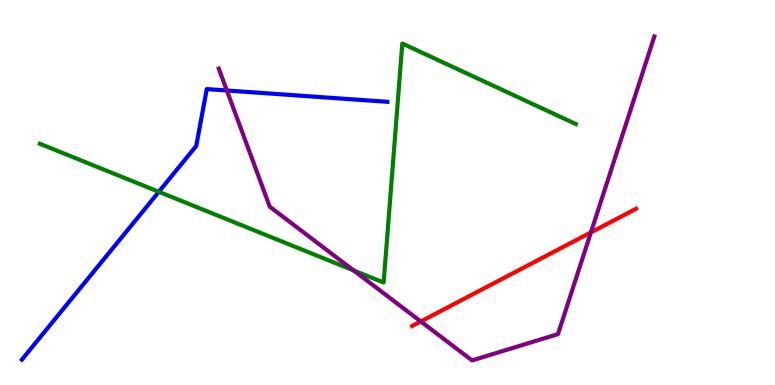[{'lines': ['blue', 'red'], 'intersections': []}, {'lines': ['green', 'red'], 'intersections': []}, {'lines': ['purple', 'red'], 'intersections': [{'x': 5.43, 'y': 1.65}, {'x': 7.62, 'y': 3.96}]}, {'lines': ['blue', 'green'], 'intersections': [{'x': 2.05, 'y': 5.02}]}, {'lines': ['blue', 'purple'], 'intersections': [{'x': 2.93, 'y': 7.65}]}, {'lines': ['green', 'purple'], 'intersections': [{'x': 4.56, 'y': 2.97}]}]